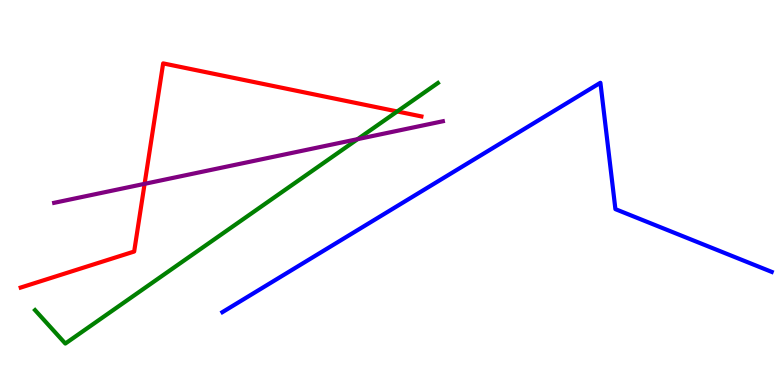[{'lines': ['blue', 'red'], 'intersections': []}, {'lines': ['green', 'red'], 'intersections': [{'x': 5.13, 'y': 7.11}]}, {'lines': ['purple', 'red'], 'intersections': [{'x': 1.87, 'y': 5.22}]}, {'lines': ['blue', 'green'], 'intersections': []}, {'lines': ['blue', 'purple'], 'intersections': []}, {'lines': ['green', 'purple'], 'intersections': [{'x': 4.61, 'y': 6.39}]}]